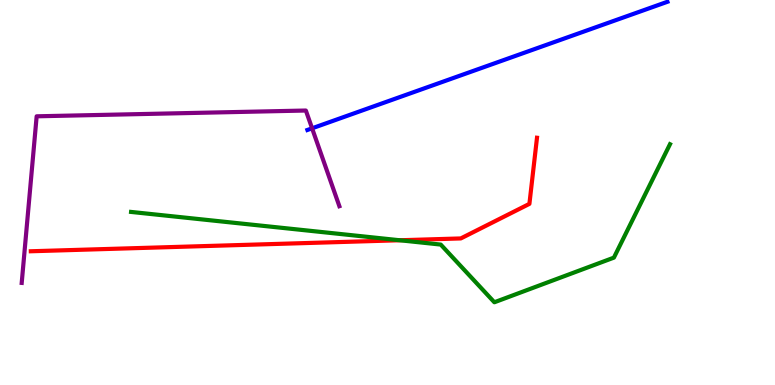[{'lines': ['blue', 'red'], 'intersections': []}, {'lines': ['green', 'red'], 'intersections': [{'x': 5.16, 'y': 3.76}]}, {'lines': ['purple', 'red'], 'intersections': []}, {'lines': ['blue', 'green'], 'intersections': []}, {'lines': ['blue', 'purple'], 'intersections': [{'x': 4.03, 'y': 6.67}]}, {'lines': ['green', 'purple'], 'intersections': []}]